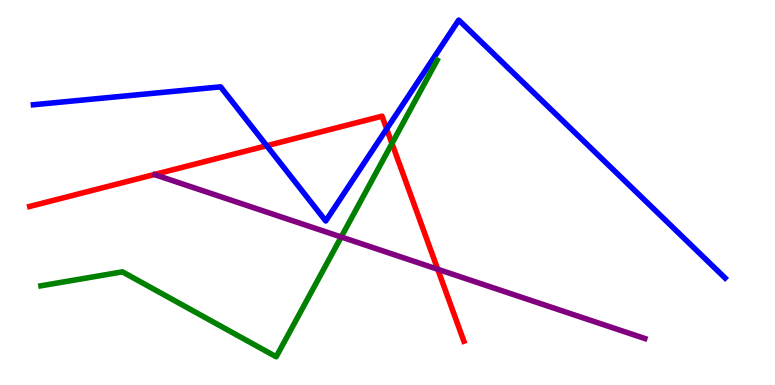[{'lines': ['blue', 'red'], 'intersections': [{'x': 3.44, 'y': 6.22}, {'x': 4.99, 'y': 6.65}]}, {'lines': ['green', 'red'], 'intersections': [{'x': 5.06, 'y': 6.27}]}, {'lines': ['purple', 'red'], 'intersections': [{'x': 5.65, 'y': 3.01}]}, {'lines': ['blue', 'green'], 'intersections': []}, {'lines': ['blue', 'purple'], 'intersections': []}, {'lines': ['green', 'purple'], 'intersections': [{'x': 4.4, 'y': 3.84}]}]